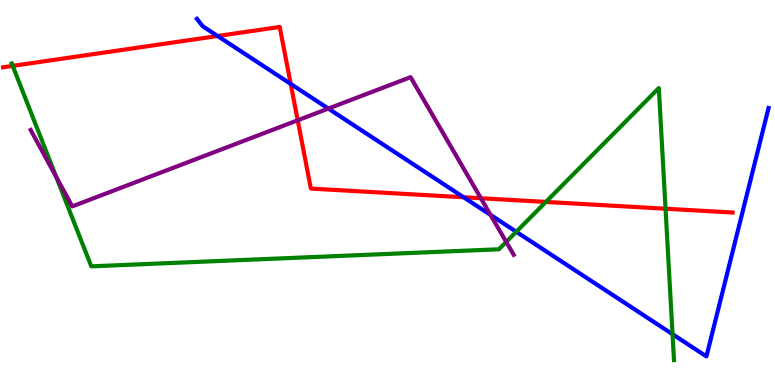[{'lines': ['blue', 'red'], 'intersections': [{'x': 2.81, 'y': 9.06}, {'x': 3.75, 'y': 7.82}, {'x': 5.98, 'y': 4.88}]}, {'lines': ['green', 'red'], 'intersections': [{'x': 0.164, 'y': 8.29}, {'x': 7.04, 'y': 4.76}, {'x': 8.59, 'y': 4.58}]}, {'lines': ['purple', 'red'], 'intersections': [{'x': 3.84, 'y': 6.88}, {'x': 6.2, 'y': 4.85}]}, {'lines': ['blue', 'green'], 'intersections': [{'x': 6.66, 'y': 3.98}, {'x': 8.68, 'y': 1.32}]}, {'lines': ['blue', 'purple'], 'intersections': [{'x': 4.24, 'y': 7.18}, {'x': 6.33, 'y': 4.42}]}, {'lines': ['green', 'purple'], 'intersections': [{'x': 0.725, 'y': 5.4}, {'x': 6.53, 'y': 3.72}]}]